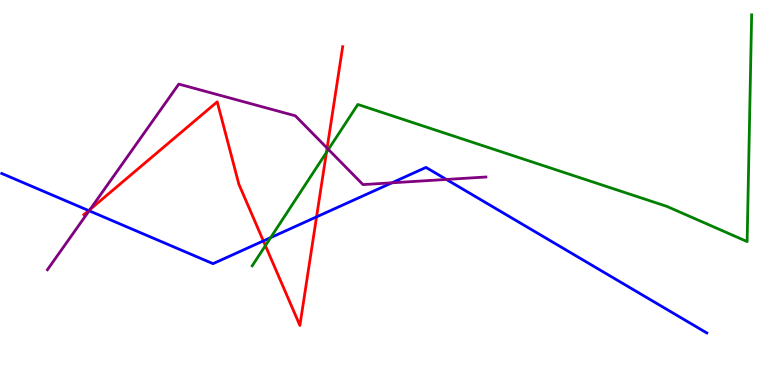[{'lines': ['blue', 'red'], 'intersections': [{'x': 1.14, 'y': 4.53}, {'x': 3.4, 'y': 3.74}, {'x': 4.08, 'y': 4.37}]}, {'lines': ['green', 'red'], 'intersections': [{'x': 3.42, 'y': 3.62}, {'x': 4.21, 'y': 6.04}]}, {'lines': ['purple', 'red'], 'intersections': [{'x': 1.16, 'y': 4.56}, {'x': 4.22, 'y': 6.15}]}, {'lines': ['blue', 'green'], 'intersections': [{'x': 3.49, 'y': 3.83}]}, {'lines': ['blue', 'purple'], 'intersections': [{'x': 1.15, 'y': 4.53}, {'x': 5.06, 'y': 5.25}, {'x': 5.76, 'y': 5.34}]}, {'lines': ['green', 'purple'], 'intersections': [{'x': 4.24, 'y': 6.12}]}]